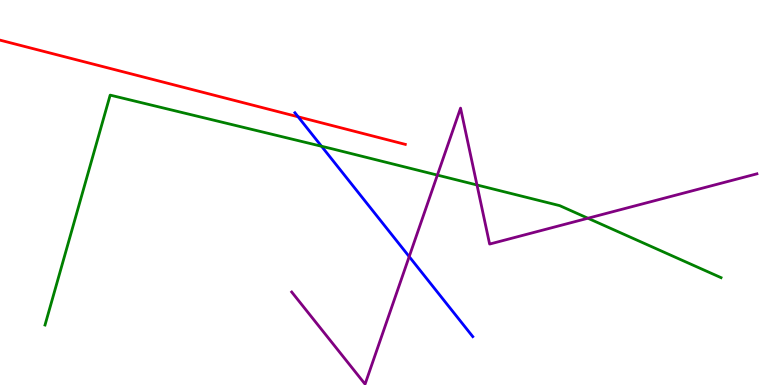[{'lines': ['blue', 'red'], 'intersections': [{'x': 3.85, 'y': 6.97}]}, {'lines': ['green', 'red'], 'intersections': []}, {'lines': ['purple', 'red'], 'intersections': []}, {'lines': ['blue', 'green'], 'intersections': [{'x': 4.15, 'y': 6.2}]}, {'lines': ['blue', 'purple'], 'intersections': [{'x': 5.28, 'y': 3.34}]}, {'lines': ['green', 'purple'], 'intersections': [{'x': 5.64, 'y': 5.45}, {'x': 6.15, 'y': 5.2}, {'x': 7.59, 'y': 4.33}]}]